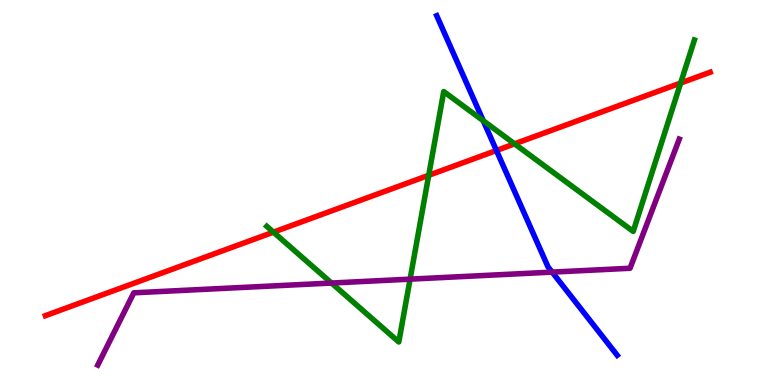[{'lines': ['blue', 'red'], 'intersections': [{'x': 6.41, 'y': 6.09}]}, {'lines': ['green', 'red'], 'intersections': [{'x': 3.53, 'y': 3.97}, {'x': 5.53, 'y': 5.45}, {'x': 6.64, 'y': 6.26}, {'x': 8.78, 'y': 7.84}]}, {'lines': ['purple', 'red'], 'intersections': []}, {'lines': ['blue', 'green'], 'intersections': [{'x': 6.24, 'y': 6.86}]}, {'lines': ['blue', 'purple'], 'intersections': [{'x': 7.12, 'y': 2.93}]}, {'lines': ['green', 'purple'], 'intersections': [{'x': 4.28, 'y': 2.65}, {'x': 5.29, 'y': 2.75}]}]